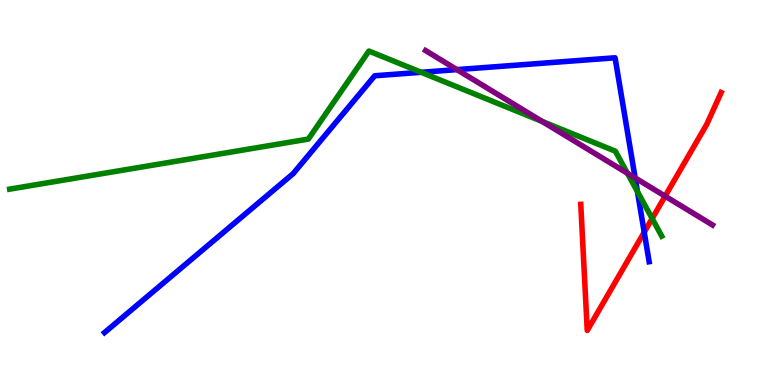[{'lines': ['blue', 'red'], 'intersections': [{'x': 8.31, 'y': 3.97}]}, {'lines': ['green', 'red'], 'intersections': [{'x': 8.41, 'y': 4.32}]}, {'lines': ['purple', 'red'], 'intersections': [{'x': 8.58, 'y': 4.9}]}, {'lines': ['blue', 'green'], 'intersections': [{'x': 5.43, 'y': 8.12}, {'x': 8.22, 'y': 5.02}]}, {'lines': ['blue', 'purple'], 'intersections': [{'x': 5.9, 'y': 8.19}, {'x': 8.2, 'y': 5.38}]}, {'lines': ['green', 'purple'], 'intersections': [{'x': 7.0, 'y': 6.84}, {'x': 8.1, 'y': 5.5}]}]